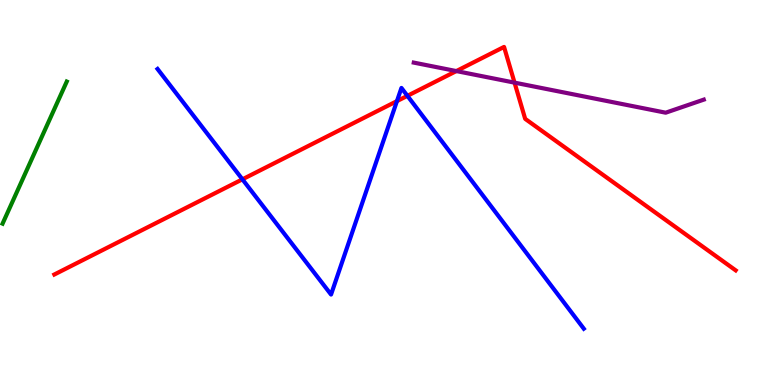[{'lines': ['blue', 'red'], 'intersections': [{'x': 3.13, 'y': 5.34}, {'x': 5.12, 'y': 7.37}, {'x': 5.26, 'y': 7.51}]}, {'lines': ['green', 'red'], 'intersections': []}, {'lines': ['purple', 'red'], 'intersections': [{'x': 5.89, 'y': 8.15}, {'x': 6.64, 'y': 7.85}]}, {'lines': ['blue', 'green'], 'intersections': []}, {'lines': ['blue', 'purple'], 'intersections': []}, {'lines': ['green', 'purple'], 'intersections': []}]